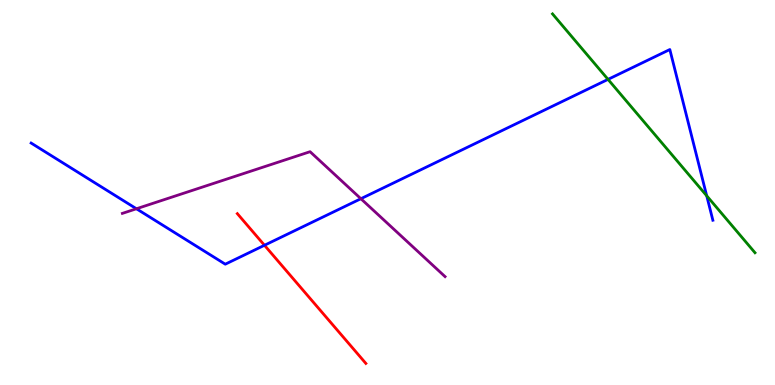[{'lines': ['blue', 'red'], 'intersections': [{'x': 3.41, 'y': 3.63}]}, {'lines': ['green', 'red'], 'intersections': []}, {'lines': ['purple', 'red'], 'intersections': []}, {'lines': ['blue', 'green'], 'intersections': [{'x': 7.85, 'y': 7.94}, {'x': 9.12, 'y': 4.92}]}, {'lines': ['blue', 'purple'], 'intersections': [{'x': 1.76, 'y': 4.58}, {'x': 4.66, 'y': 4.84}]}, {'lines': ['green', 'purple'], 'intersections': []}]